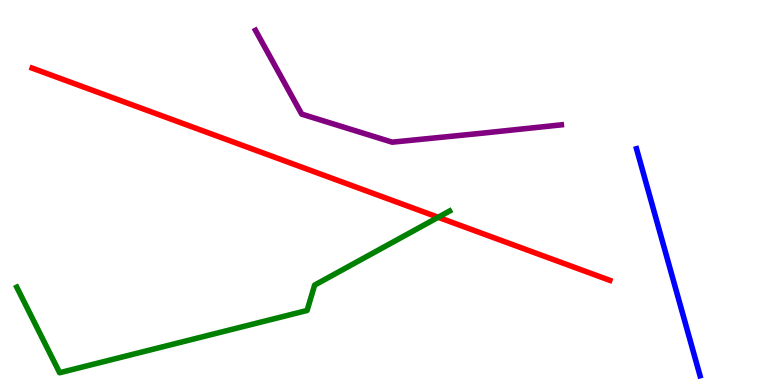[{'lines': ['blue', 'red'], 'intersections': []}, {'lines': ['green', 'red'], 'intersections': [{'x': 5.65, 'y': 4.36}]}, {'lines': ['purple', 'red'], 'intersections': []}, {'lines': ['blue', 'green'], 'intersections': []}, {'lines': ['blue', 'purple'], 'intersections': []}, {'lines': ['green', 'purple'], 'intersections': []}]